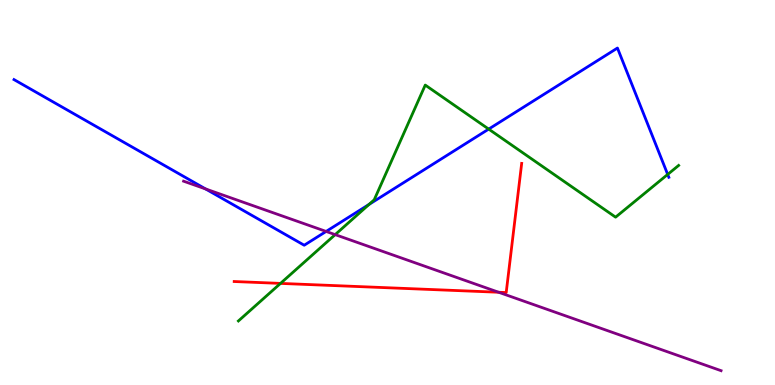[{'lines': ['blue', 'red'], 'intersections': []}, {'lines': ['green', 'red'], 'intersections': [{'x': 3.62, 'y': 2.64}]}, {'lines': ['purple', 'red'], 'intersections': [{'x': 6.43, 'y': 2.41}]}, {'lines': ['blue', 'green'], 'intersections': [{'x': 4.76, 'y': 4.69}, {'x': 6.31, 'y': 6.65}, {'x': 8.62, 'y': 5.47}]}, {'lines': ['blue', 'purple'], 'intersections': [{'x': 2.65, 'y': 5.09}, {'x': 4.21, 'y': 3.99}]}, {'lines': ['green', 'purple'], 'intersections': [{'x': 4.32, 'y': 3.91}]}]